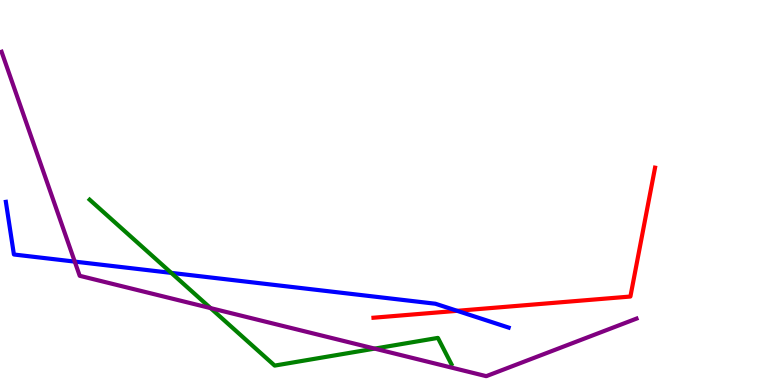[{'lines': ['blue', 'red'], 'intersections': [{'x': 5.9, 'y': 1.93}]}, {'lines': ['green', 'red'], 'intersections': []}, {'lines': ['purple', 'red'], 'intersections': []}, {'lines': ['blue', 'green'], 'intersections': [{'x': 2.21, 'y': 2.91}]}, {'lines': ['blue', 'purple'], 'intersections': [{'x': 0.965, 'y': 3.2}]}, {'lines': ['green', 'purple'], 'intersections': [{'x': 2.72, 'y': 2.0}, {'x': 4.83, 'y': 0.945}]}]